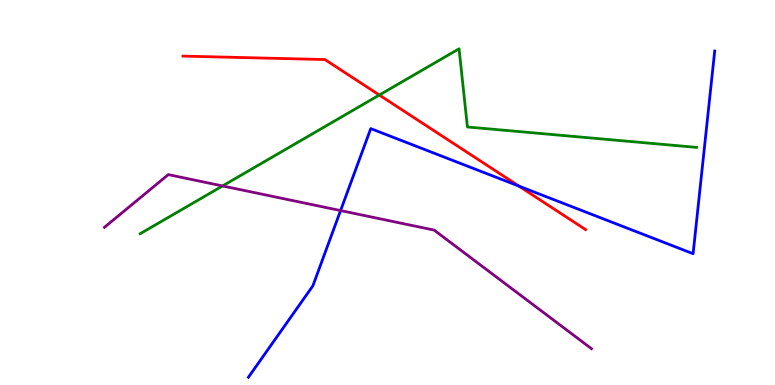[{'lines': ['blue', 'red'], 'intersections': [{'x': 6.7, 'y': 5.17}]}, {'lines': ['green', 'red'], 'intersections': [{'x': 4.89, 'y': 7.53}]}, {'lines': ['purple', 'red'], 'intersections': []}, {'lines': ['blue', 'green'], 'intersections': []}, {'lines': ['blue', 'purple'], 'intersections': [{'x': 4.39, 'y': 4.53}]}, {'lines': ['green', 'purple'], 'intersections': [{'x': 2.87, 'y': 5.17}]}]